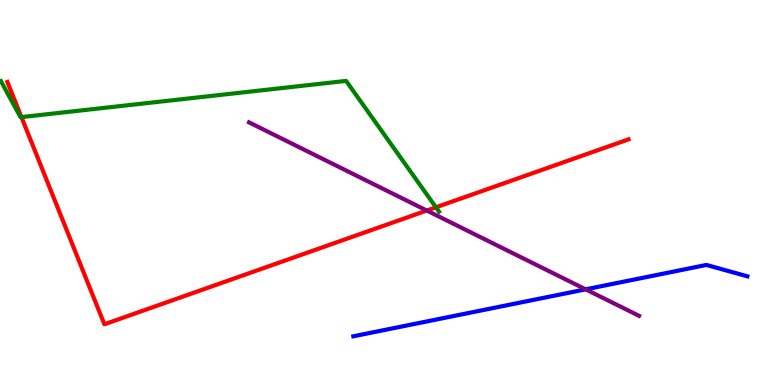[{'lines': ['blue', 'red'], 'intersections': []}, {'lines': ['green', 'red'], 'intersections': [{'x': 0.277, 'y': 6.96}, {'x': 5.62, 'y': 4.62}]}, {'lines': ['purple', 'red'], 'intersections': [{'x': 5.51, 'y': 4.53}]}, {'lines': ['blue', 'green'], 'intersections': []}, {'lines': ['blue', 'purple'], 'intersections': [{'x': 7.56, 'y': 2.48}]}, {'lines': ['green', 'purple'], 'intersections': []}]